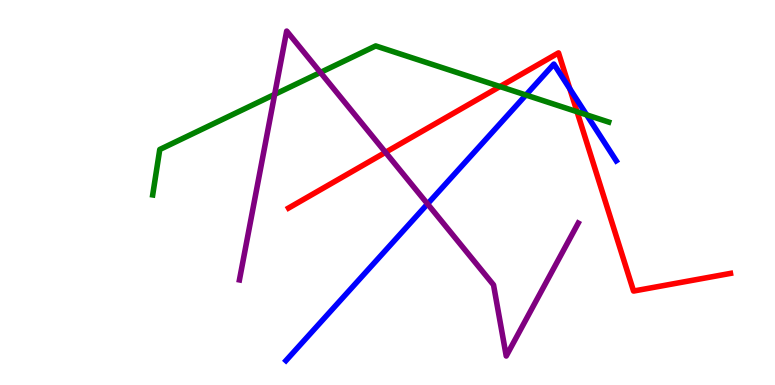[{'lines': ['blue', 'red'], 'intersections': [{'x': 7.35, 'y': 7.69}]}, {'lines': ['green', 'red'], 'intersections': [{'x': 6.45, 'y': 7.75}, {'x': 7.45, 'y': 7.1}]}, {'lines': ['purple', 'red'], 'intersections': [{'x': 4.97, 'y': 6.04}]}, {'lines': ['blue', 'green'], 'intersections': [{'x': 6.79, 'y': 7.53}, {'x': 7.57, 'y': 7.02}]}, {'lines': ['blue', 'purple'], 'intersections': [{'x': 5.52, 'y': 4.7}]}, {'lines': ['green', 'purple'], 'intersections': [{'x': 3.54, 'y': 7.55}, {'x': 4.13, 'y': 8.12}]}]